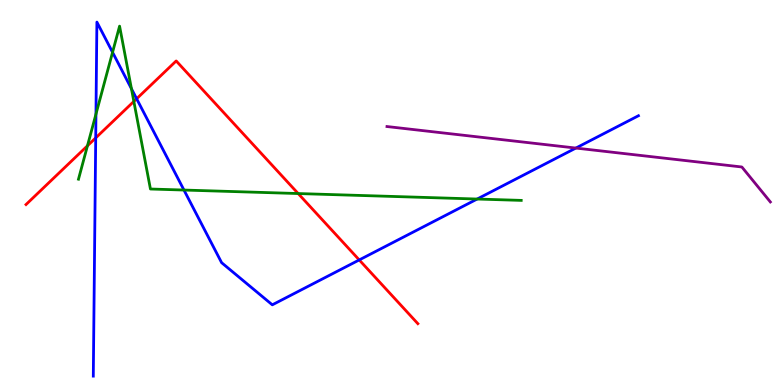[{'lines': ['blue', 'red'], 'intersections': [{'x': 1.24, 'y': 6.42}, {'x': 1.76, 'y': 7.43}, {'x': 4.64, 'y': 3.25}]}, {'lines': ['green', 'red'], 'intersections': [{'x': 1.13, 'y': 6.21}, {'x': 1.73, 'y': 7.37}, {'x': 3.85, 'y': 4.97}]}, {'lines': ['purple', 'red'], 'intersections': []}, {'lines': ['blue', 'green'], 'intersections': [{'x': 1.24, 'y': 7.04}, {'x': 1.45, 'y': 8.64}, {'x': 1.7, 'y': 7.7}, {'x': 2.37, 'y': 5.06}, {'x': 6.16, 'y': 4.83}]}, {'lines': ['blue', 'purple'], 'intersections': [{'x': 7.43, 'y': 6.15}]}, {'lines': ['green', 'purple'], 'intersections': []}]